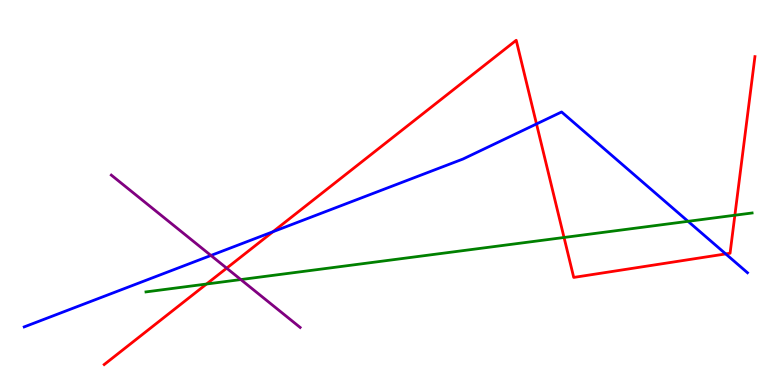[{'lines': ['blue', 'red'], 'intersections': [{'x': 3.52, 'y': 3.98}, {'x': 6.92, 'y': 6.78}, {'x': 9.36, 'y': 3.4}]}, {'lines': ['green', 'red'], 'intersections': [{'x': 2.66, 'y': 2.62}, {'x': 7.28, 'y': 3.83}, {'x': 9.48, 'y': 4.41}]}, {'lines': ['purple', 'red'], 'intersections': [{'x': 2.92, 'y': 3.03}]}, {'lines': ['blue', 'green'], 'intersections': [{'x': 8.88, 'y': 4.25}]}, {'lines': ['blue', 'purple'], 'intersections': [{'x': 2.72, 'y': 3.36}]}, {'lines': ['green', 'purple'], 'intersections': [{'x': 3.11, 'y': 2.74}]}]